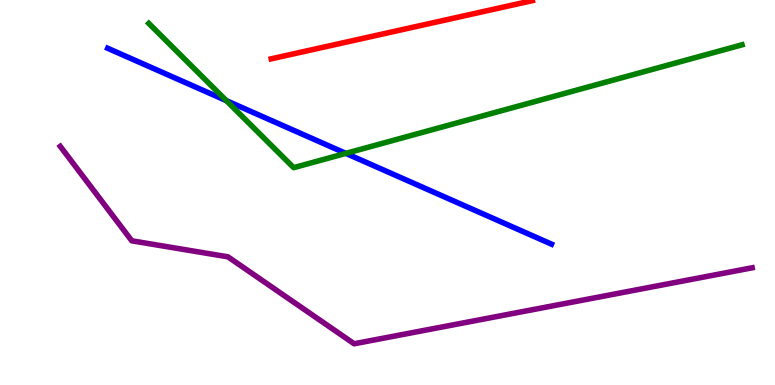[{'lines': ['blue', 'red'], 'intersections': []}, {'lines': ['green', 'red'], 'intersections': []}, {'lines': ['purple', 'red'], 'intersections': []}, {'lines': ['blue', 'green'], 'intersections': [{'x': 2.92, 'y': 7.39}, {'x': 4.46, 'y': 6.02}]}, {'lines': ['blue', 'purple'], 'intersections': []}, {'lines': ['green', 'purple'], 'intersections': []}]